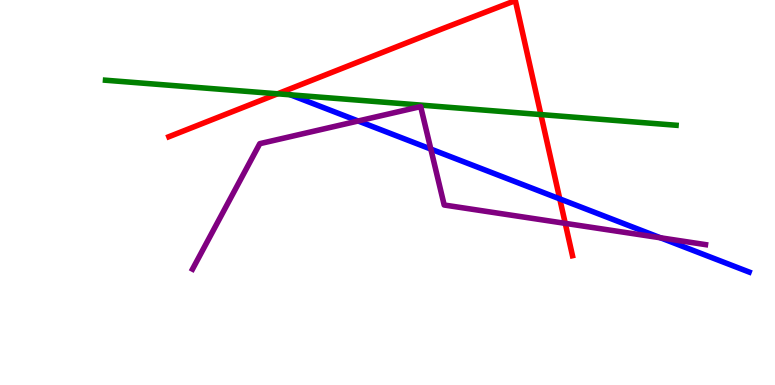[{'lines': ['blue', 'red'], 'intersections': [{'x': 7.22, 'y': 4.83}]}, {'lines': ['green', 'red'], 'intersections': [{'x': 3.58, 'y': 7.56}, {'x': 6.98, 'y': 7.02}]}, {'lines': ['purple', 'red'], 'intersections': [{'x': 7.29, 'y': 4.2}]}, {'lines': ['blue', 'green'], 'intersections': []}, {'lines': ['blue', 'purple'], 'intersections': [{'x': 4.62, 'y': 6.86}, {'x': 5.56, 'y': 6.13}, {'x': 8.52, 'y': 3.82}]}, {'lines': ['green', 'purple'], 'intersections': []}]